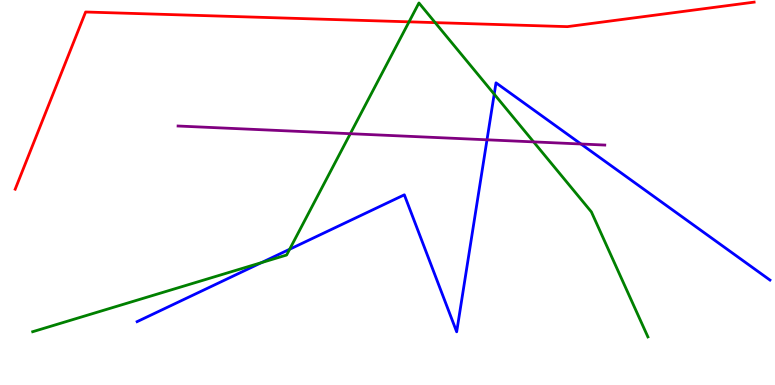[{'lines': ['blue', 'red'], 'intersections': []}, {'lines': ['green', 'red'], 'intersections': [{'x': 5.28, 'y': 9.43}, {'x': 5.62, 'y': 9.41}]}, {'lines': ['purple', 'red'], 'intersections': []}, {'lines': ['blue', 'green'], 'intersections': [{'x': 3.37, 'y': 3.18}, {'x': 3.74, 'y': 3.53}, {'x': 6.38, 'y': 7.55}]}, {'lines': ['blue', 'purple'], 'intersections': [{'x': 6.28, 'y': 6.37}, {'x': 7.5, 'y': 6.26}]}, {'lines': ['green', 'purple'], 'intersections': [{'x': 4.52, 'y': 6.53}, {'x': 6.89, 'y': 6.31}]}]